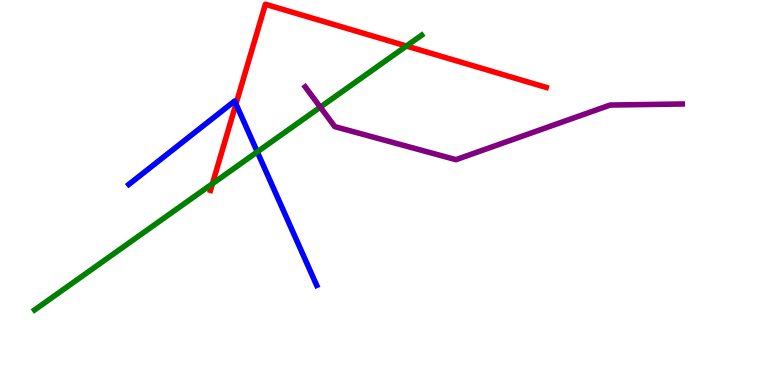[{'lines': ['blue', 'red'], 'intersections': [{'x': 3.04, 'y': 7.3}]}, {'lines': ['green', 'red'], 'intersections': [{'x': 2.74, 'y': 5.23}, {'x': 5.24, 'y': 8.8}]}, {'lines': ['purple', 'red'], 'intersections': []}, {'lines': ['blue', 'green'], 'intersections': [{'x': 3.32, 'y': 6.06}]}, {'lines': ['blue', 'purple'], 'intersections': []}, {'lines': ['green', 'purple'], 'intersections': [{'x': 4.13, 'y': 7.22}]}]